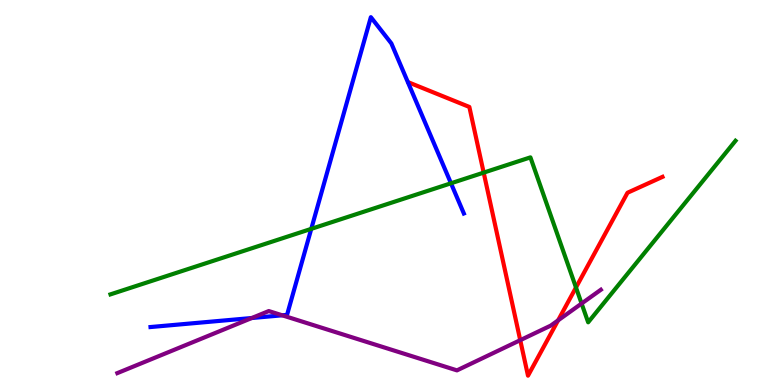[{'lines': ['blue', 'red'], 'intersections': []}, {'lines': ['green', 'red'], 'intersections': [{'x': 6.24, 'y': 5.52}, {'x': 7.43, 'y': 2.53}]}, {'lines': ['purple', 'red'], 'intersections': [{'x': 6.71, 'y': 1.16}, {'x': 7.2, 'y': 1.68}]}, {'lines': ['blue', 'green'], 'intersections': [{'x': 4.02, 'y': 4.06}, {'x': 5.82, 'y': 5.24}]}, {'lines': ['blue', 'purple'], 'intersections': [{'x': 3.25, 'y': 1.74}, {'x': 3.64, 'y': 1.81}]}, {'lines': ['green', 'purple'], 'intersections': [{'x': 7.5, 'y': 2.12}]}]